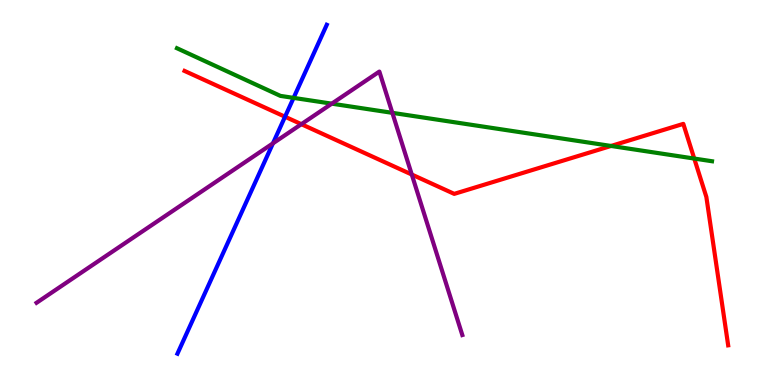[{'lines': ['blue', 'red'], 'intersections': [{'x': 3.68, 'y': 6.97}]}, {'lines': ['green', 'red'], 'intersections': [{'x': 7.88, 'y': 6.21}, {'x': 8.96, 'y': 5.88}]}, {'lines': ['purple', 'red'], 'intersections': [{'x': 3.89, 'y': 6.77}, {'x': 5.31, 'y': 5.47}]}, {'lines': ['blue', 'green'], 'intersections': [{'x': 3.79, 'y': 7.46}]}, {'lines': ['blue', 'purple'], 'intersections': [{'x': 3.52, 'y': 6.28}]}, {'lines': ['green', 'purple'], 'intersections': [{'x': 4.28, 'y': 7.31}, {'x': 5.06, 'y': 7.07}]}]